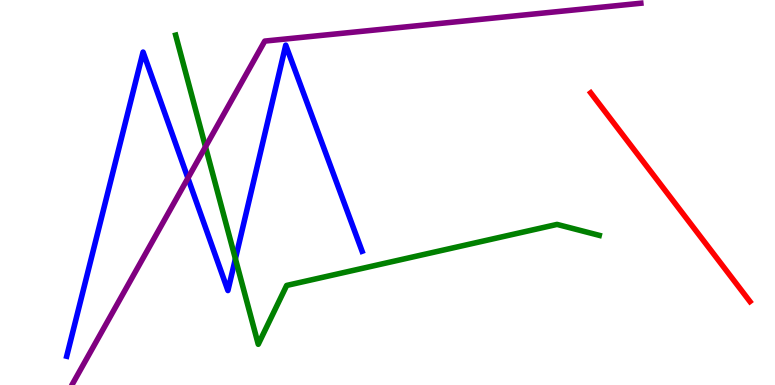[{'lines': ['blue', 'red'], 'intersections': []}, {'lines': ['green', 'red'], 'intersections': []}, {'lines': ['purple', 'red'], 'intersections': []}, {'lines': ['blue', 'green'], 'intersections': [{'x': 3.04, 'y': 3.28}]}, {'lines': ['blue', 'purple'], 'intersections': [{'x': 2.42, 'y': 5.37}]}, {'lines': ['green', 'purple'], 'intersections': [{'x': 2.65, 'y': 6.19}]}]